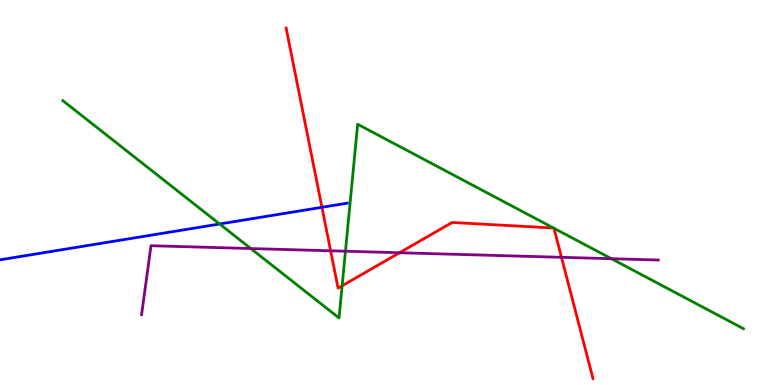[{'lines': ['blue', 'red'], 'intersections': [{'x': 4.15, 'y': 4.62}]}, {'lines': ['green', 'red'], 'intersections': [{'x': 4.41, 'y': 2.58}, {'x': 7.14, 'y': 4.08}, {'x': 7.15, 'y': 4.07}]}, {'lines': ['purple', 'red'], 'intersections': [{'x': 4.27, 'y': 3.49}, {'x': 5.16, 'y': 3.44}, {'x': 7.25, 'y': 3.32}]}, {'lines': ['blue', 'green'], 'intersections': [{'x': 2.83, 'y': 4.18}]}, {'lines': ['blue', 'purple'], 'intersections': []}, {'lines': ['green', 'purple'], 'intersections': [{'x': 3.24, 'y': 3.54}, {'x': 4.46, 'y': 3.47}, {'x': 7.89, 'y': 3.28}]}]